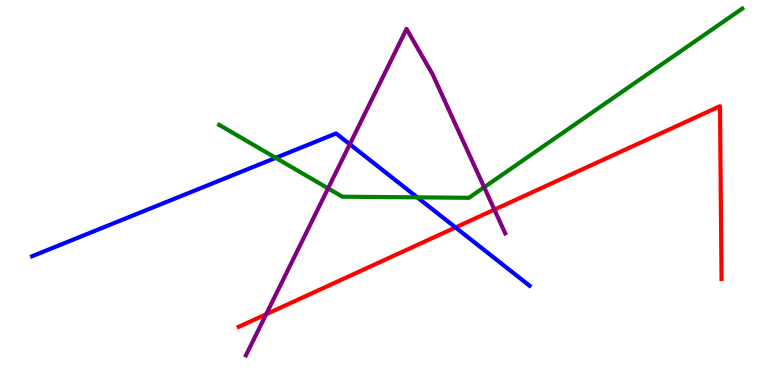[{'lines': ['blue', 'red'], 'intersections': [{'x': 5.88, 'y': 4.09}]}, {'lines': ['green', 'red'], 'intersections': []}, {'lines': ['purple', 'red'], 'intersections': [{'x': 3.43, 'y': 1.84}, {'x': 6.38, 'y': 4.56}]}, {'lines': ['blue', 'green'], 'intersections': [{'x': 3.56, 'y': 5.9}, {'x': 5.38, 'y': 4.87}]}, {'lines': ['blue', 'purple'], 'intersections': [{'x': 4.51, 'y': 6.25}]}, {'lines': ['green', 'purple'], 'intersections': [{'x': 4.23, 'y': 5.11}, {'x': 6.25, 'y': 5.14}]}]